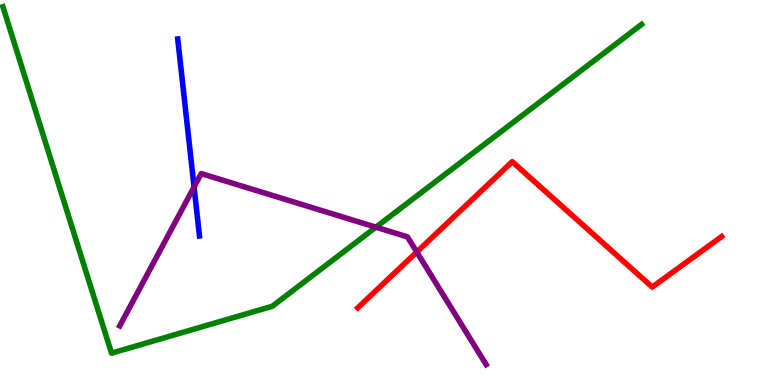[{'lines': ['blue', 'red'], 'intersections': []}, {'lines': ['green', 'red'], 'intersections': []}, {'lines': ['purple', 'red'], 'intersections': [{'x': 5.38, 'y': 3.45}]}, {'lines': ['blue', 'green'], 'intersections': []}, {'lines': ['blue', 'purple'], 'intersections': [{'x': 2.5, 'y': 5.14}]}, {'lines': ['green', 'purple'], 'intersections': [{'x': 4.85, 'y': 4.1}]}]